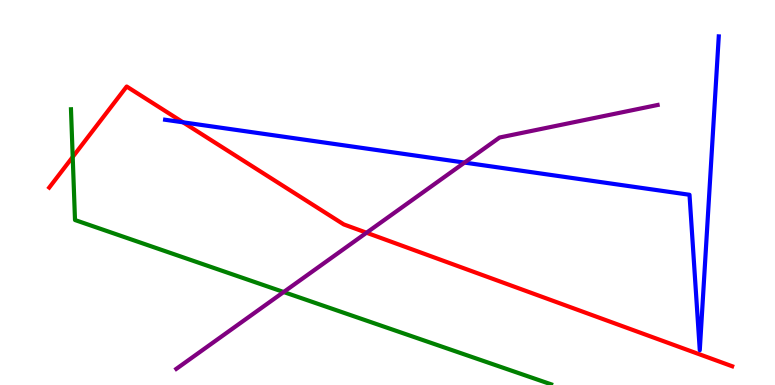[{'lines': ['blue', 'red'], 'intersections': [{'x': 2.36, 'y': 6.82}]}, {'lines': ['green', 'red'], 'intersections': [{'x': 0.938, 'y': 5.92}]}, {'lines': ['purple', 'red'], 'intersections': [{'x': 4.73, 'y': 3.96}]}, {'lines': ['blue', 'green'], 'intersections': []}, {'lines': ['blue', 'purple'], 'intersections': [{'x': 5.99, 'y': 5.78}]}, {'lines': ['green', 'purple'], 'intersections': [{'x': 3.66, 'y': 2.41}]}]